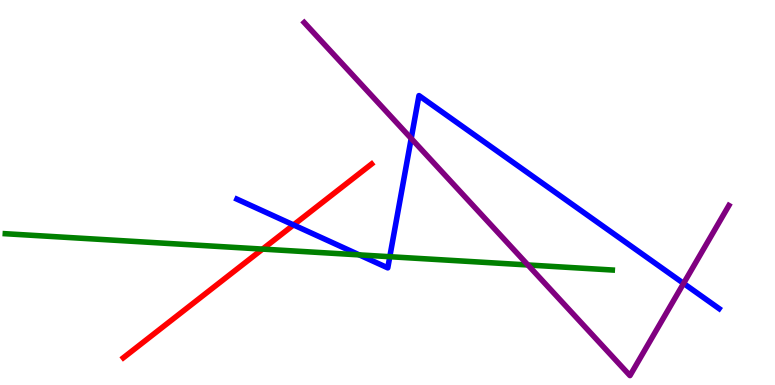[{'lines': ['blue', 'red'], 'intersections': [{'x': 3.79, 'y': 4.16}]}, {'lines': ['green', 'red'], 'intersections': [{'x': 3.39, 'y': 3.53}]}, {'lines': ['purple', 'red'], 'intersections': []}, {'lines': ['blue', 'green'], 'intersections': [{'x': 4.64, 'y': 3.38}, {'x': 5.03, 'y': 3.33}]}, {'lines': ['blue', 'purple'], 'intersections': [{'x': 5.31, 'y': 6.4}, {'x': 8.82, 'y': 2.64}]}, {'lines': ['green', 'purple'], 'intersections': [{'x': 6.81, 'y': 3.12}]}]